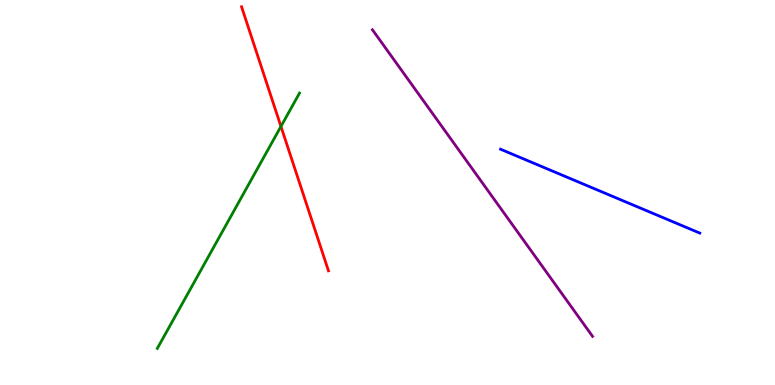[{'lines': ['blue', 'red'], 'intersections': []}, {'lines': ['green', 'red'], 'intersections': [{'x': 3.63, 'y': 6.72}]}, {'lines': ['purple', 'red'], 'intersections': []}, {'lines': ['blue', 'green'], 'intersections': []}, {'lines': ['blue', 'purple'], 'intersections': []}, {'lines': ['green', 'purple'], 'intersections': []}]